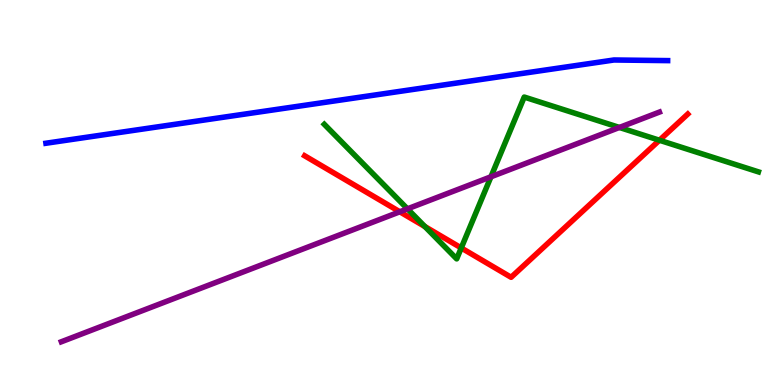[{'lines': ['blue', 'red'], 'intersections': []}, {'lines': ['green', 'red'], 'intersections': [{'x': 5.48, 'y': 4.12}, {'x': 5.95, 'y': 3.56}, {'x': 8.51, 'y': 6.36}]}, {'lines': ['purple', 'red'], 'intersections': [{'x': 5.16, 'y': 4.5}]}, {'lines': ['blue', 'green'], 'intersections': []}, {'lines': ['blue', 'purple'], 'intersections': []}, {'lines': ['green', 'purple'], 'intersections': [{'x': 5.26, 'y': 4.58}, {'x': 6.33, 'y': 5.41}, {'x': 7.99, 'y': 6.69}]}]